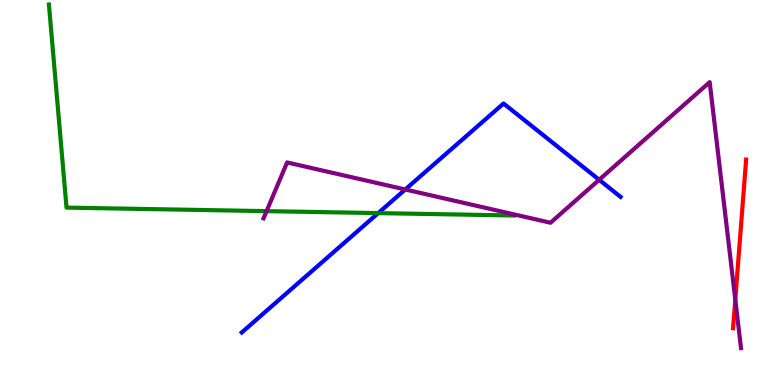[{'lines': ['blue', 'red'], 'intersections': []}, {'lines': ['green', 'red'], 'intersections': []}, {'lines': ['purple', 'red'], 'intersections': [{'x': 9.49, 'y': 2.22}]}, {'lines': ['blue', 'green'], 'intersections': [{'x': 4.88, 'y': 4.46}]}, {'lines': ['blue', 'purple'], 'intersections': [{'x': 5.23, 'y': 5.08}, {'x': 7.73, 'y': 5.33}]}, {'lines': ['green', 'purple'], 'intersections': [{'x': 3.44, 'y': 4.52}]}]